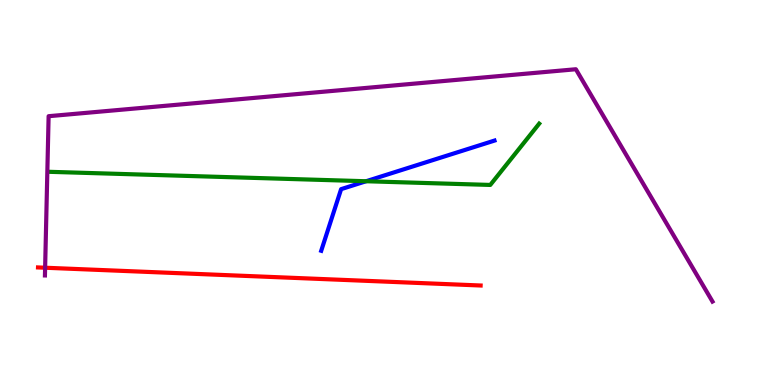[{'lines': ['blue', 'red'], 'intersections': []}, {'lines': ['green', 'red'], 'intersections': []}, {'lines': ['purple', 'red'], 'intersections': [{'x': 0.582, 'y': 3.05}]}, {'lines': ['blue', 'green'], 'intersections': [{'x': 4.72, 'y': 5.29}]}, {'lines': ['blue', 'purple'], 'intersections': []}, {'lines': ['green', 'purple'], 'intersections': []}]